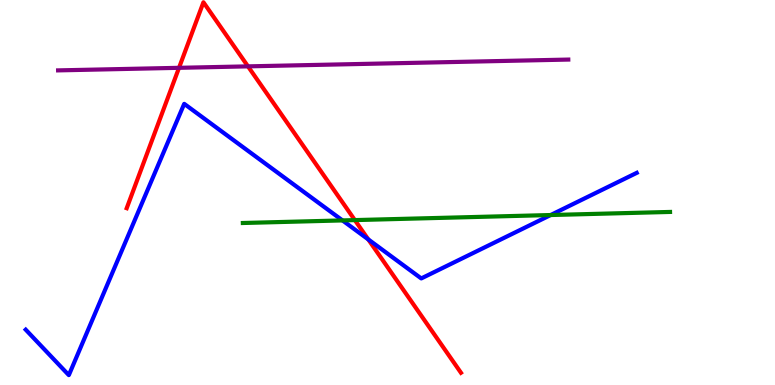[{'lines': ['blue', 'red'], 'intersections': [{'x': 4.75, 'y': 3.78}]}, {'lines': ['green', 'red'], 'intersections': [{'x': 4.58, 'y': 4.28}]}, {'lines': ['purple', 'red'], 'intersections': [{'x': 2.31, 'y': 8.24}, {'x': 3.2, 'y': 8.28}]}, {'lines': ['blue', 'green'], 'intersections': [{'x': 4.42, 'y': 4.27}, {'x': 7.11, 'y': 4.41}]}, {'lines': ['blue', 'purple'], 'intersections': []}, {'lines': ['green', 'purple'], 'intersections': []}]